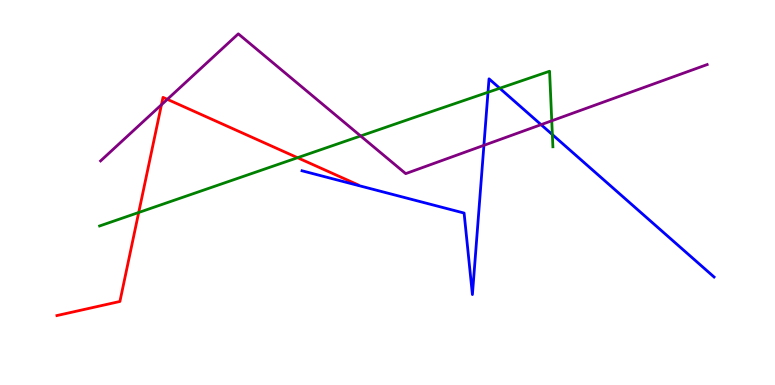[{'lines': ['blue', 'red'], 'intersections': []}, {'lines': ['green', 'red'], 'intersections': [{'x': 1.79, 'y': 4.48}, {'x': 3.84, 'y': 5.9}]}, {'lines': ['purple', 'red'], 'intersections': [{'x': 2.08, 'y': 7.28}, {'x': 2.16, 'y': 7.42}]}, {'lines': ['blue', 'green'], 'intersections': [{'x': 6.3, 'y': 7.6}, {'x': 6.45, 'y': 7.71}, {'x': 7.13, 'y': 6.5}]}, {'lines': ['blue', 'purple'], 'intersections': [{'x': 6.24, 'y': 6.23}, {'x': 6.98, 'y': 6.76}]}, {'lines': ['green', 'purple'], 'intersections': [{'x': 4.65, 'y': 6.47}, {'x': 7.12, 'y': 6.86}]}]